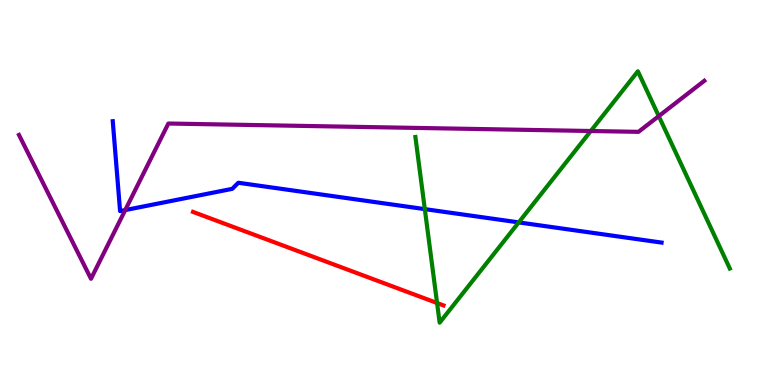[{'lines': ['blue', 'red'], 'intersections': []}, {'lines': ['green', 'red'], 'intersections': [{'x': 5.64, 'y': 2.13}]}, {'lines': ['purple', 'red'], 'intersections': []}, {'lines': ['blue', 'green'], 'intersections': [{'x': 5.48, 'y': 4.57}, {'x': 6.69, 'y': 4.22}]}, {'lines': ['blue', 'purple'], 'intersections': [{'x': 1.62, 'y': 4.54}]}, {'lines': ['green', 'purple'], 'intersections': [{'x': 7.62, 'y': 6.6}, {'x': 8.5, 'y': 6.98}]}]